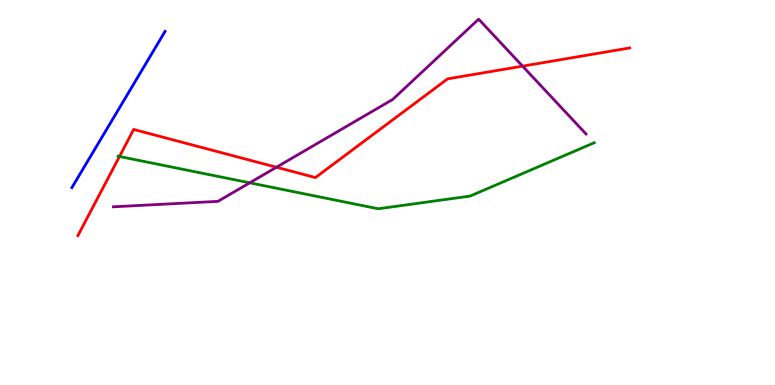[{'lines': ['blue', 'red'], 'intersections': []}, {'lines': ['green', 'red'], 'intersections': [{'x': 1.54, 'y': 5.94}]}, {'lines': ['purple', 'red'], 'intersections': [{'x': 3.57, 'y': 5.66}, {'x': 6.74, 'y': 8.28}]}, {'lines': ['blue', 'green'], 'intersections': []}, {'lines': ['blue', 'purple'], 'intersections': []}, {'lines': ['green', 'purple'], 'intersections': [{'x': 3.22, 'y': 5.25}]}]